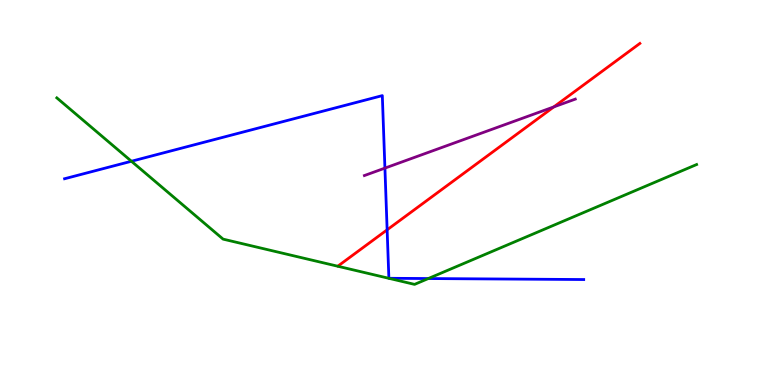[{'lines': ['blue', 'red'], 'intersections': [{'x': 5.0, 'y': 4.03}]}, {'lines': ['green', 'red'], 'intersections': []}, {'lines': ['purple', 'red'], 'intersections': [{'x': 7.15, 'y': 7.22}]}, {'lines': ['blue', 'green'], 'intersections': [{'x': 1.7, 'y': 5.81}, {'x': 5.53, 'y': 2.77}]}, {'lines': ['blue', 'purple'], 'intersections': [{'x': 4.97, 'y': 5.63}]}, {'lines': ['green', 'purple'], 'intersections': []}]